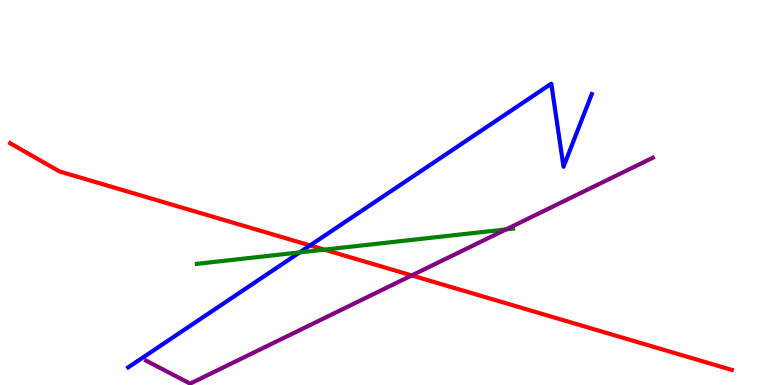[{'lines': ['blue', 'red'], 'intersections': [{'x': 4.0, 'y': 3.63}]}, {'lines': ['green', 'red'], 'intersections': [{'x': 4.19, 'y': 3.52}]}, {'lines': ['purple', 'red'], 'intersections': [{'x': 5.31, 'y': 2.85}]}, {'lines': ['blue', 'green'], 'intersections': [{'x': 3.87, 'y': 3.44}]}, {'lines': ['blue', 'purple'], 'intersections': []}, {'lines': ['green', 'purple'], 'intersections': [{'x': 6.53, 'y': 4.04}]}]